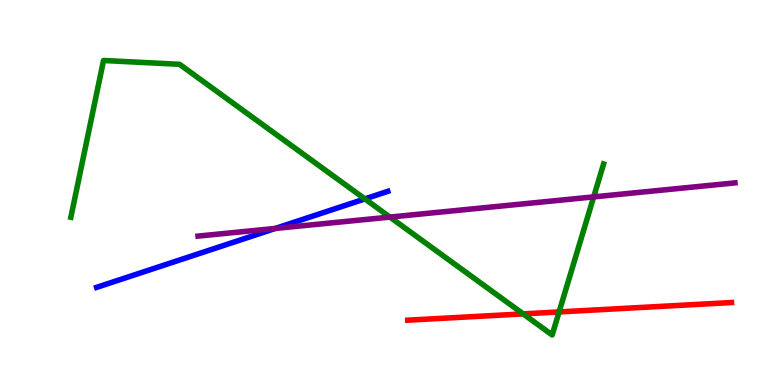[{'lines': ['blue', 'red'], 'intersections': []}, {'lines': ['green', 'red'], 'intersections': [{'x': 6.75, 'y': 1.85}, {'x': 7.21, 'y': 1.9}]}, {'lines': ['purple', 'red'], 'intersections': []}, {'lines': ['blue', 'green'], 'intersections': [{'x': 4.71, 'y': 4.83}]}, {'lines': ['blue', 'purple'], 'intersections': [{'x': 3.55, 'y': 4.07}]}, {'lines': ['green', 'purple'], 'intersections': [{'x': 5.03, 'y': 4.36}, {'x': 7.66, 'y': 4.89}]}]